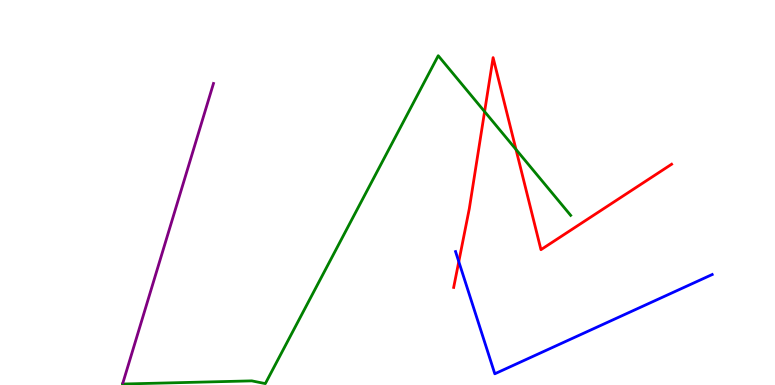[{'lines': ['blue', 'red'], 'intersections': [{'x': 5.92, 'y': 3.2}]}, {'lines': ['green', 'red'], 'intersections': [{'x': 6.25, 'y': 7.1}, {'x': 6.66, 'y': 6.12}]}, {'lines': ['purple', 'red'], 'intersections': []}, {'lines': ['blue', 'green'], 'intersections': []}, {'lines': ['blue', 'purple'], 'intersections': []}, {'lines': ['green', 'purple'], 'intersections': []}]